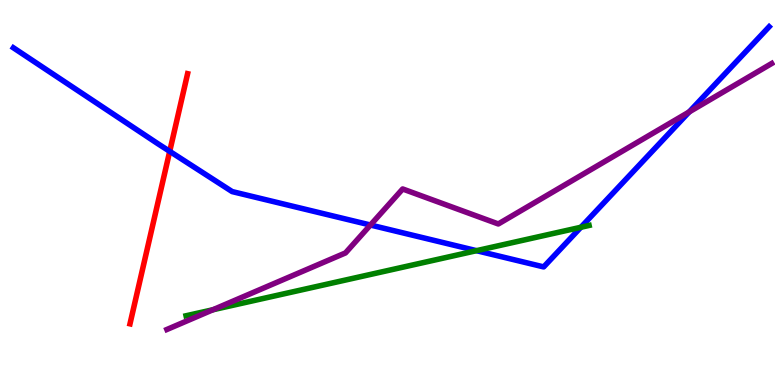[{'lines': ['blue', 'red'], 'intersections': [{'x': 2.19, 'y': 6.07}]}, {'lines': ['green', 'red'], 'intersections': []}, {'lines': ['purple', 'red'], 'intersections': []}, {'lines': ['blue', 'green'], 'intersections': [{'x': 6.15, 'y': 3.49}, {'x': 7.5, 'y': 4.1}]}, {'lines': ['blue', 'purple'], 'intersections': [{'x': 4.78, 'y': 4.16}, {'x': 8.89, 'y': 7.09}]}, {'lines': ['green', 'purple'], 'intersections': [{'x': 2.75, 'y': 1.95}]}]